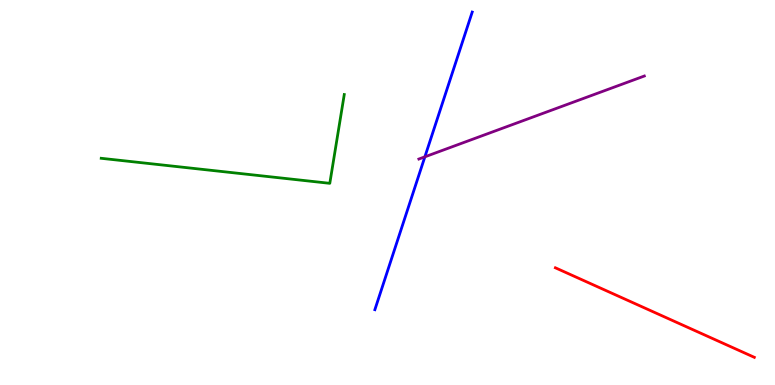[{'lines': ['blue', 'red'], 'intersections': []}, {'lines': ['green', 'red'], 'intersections': []}, {'lines': ['purple', 'red'], 'intersections': []}, {'lines': ['blue', 'green'], 'intersections': []}, {'lines': ['blue', 'purple'], 'intersections': [{'x': 5.48, 'y': 5.93}]}, {'lines': ['green', 'purple'], 'intersections': []}]